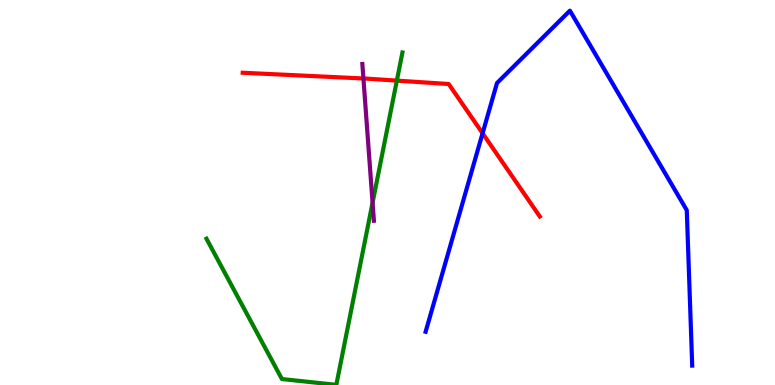[{'lines': ['blue', 'red'], 'intersections': [{'x': 6.23, 'y': 6.54}]}, {'lines': ['green', 'red'], 'intersections': [{'x': 5.12, 'y': 7.91}]}, {'lines': ['purple', 'red'], 'intersections': [{'x': 4.69, 'y': 7.96}]}, {'lines': ['blue', 'green'], 'intersections': []}, {'lines': ['blue', 'purple'], 'intersections': []}, {'lines': ['green', 'purple'], 'intersections': [{'x': 4.81, 'y': 4.74}]}]